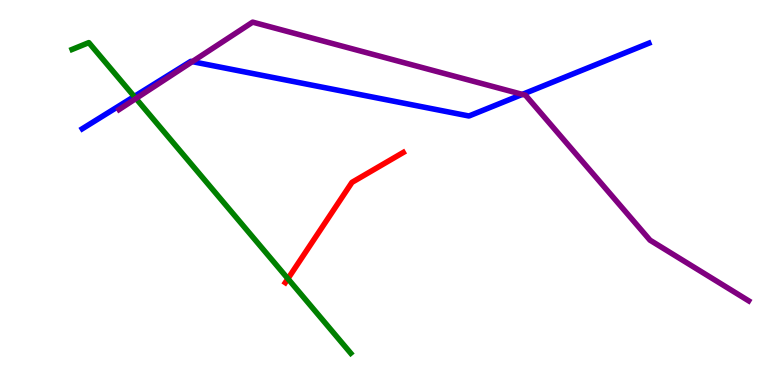[{'lines': ['blue', 'red'], 'intersections': []}, {'lines': ['green', 'red'], 'intersections': [{'x': 3.71, 'y': 2.76}]}, {'lines': ['purple', 'red'], 'intersections': []}, {'lines': ['blue', 'green'], 'intersections': [{'x': 1.73, 'y': 7.49}]}, {'lines': ['blue', 'purple'], 'intersections': [{'x': 2.48, 'y': 8.4}, {'x': 6.74, 'y': 7.55}]}, {'lines': ['green', 'purple'], 'intersections': [{'x': 1.75, 'y': 7.44}]}]